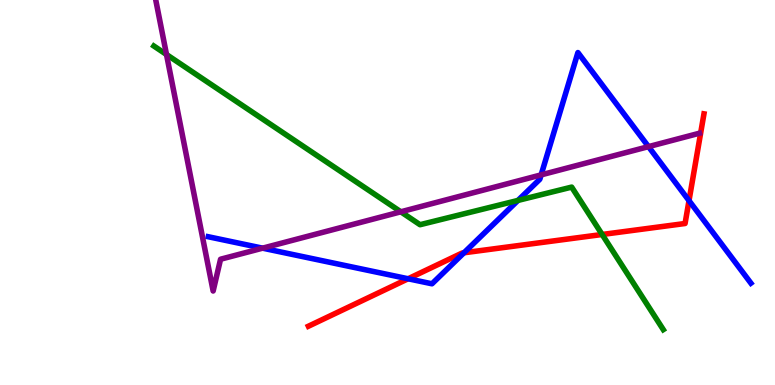[{'lines': ['blue', 'red'], 'intersections': [{'x': 5.27, 'y': 2.76}, {'x': 5.99, 'y': 3.43}, {'x': 8.89, 'y': 4.79}]}, {'lines': ['green', 'red'], 'intersections': [{'x': 7.77, 'y': 3.91}]}, {'lines': ['purple', 'red'], 'intersections': []}, {'lines': ['blue', 'green'], 'intersections': [{'x': 6.68, 'y': 4.79}]}, {'lines': ['blue', 'purple'], 'intersections': [{'x': 3.39, 'y': 3.55}, {'x': 6.98, 'y': 5.46}, {'x': 8.37, 'y': 6.19}]}, {'lines': ['green', 'purple'], 'intersections': [{'x': 2.15, 'y': 8.58}, {'x': 5.17, 'y': 4.5}]}]